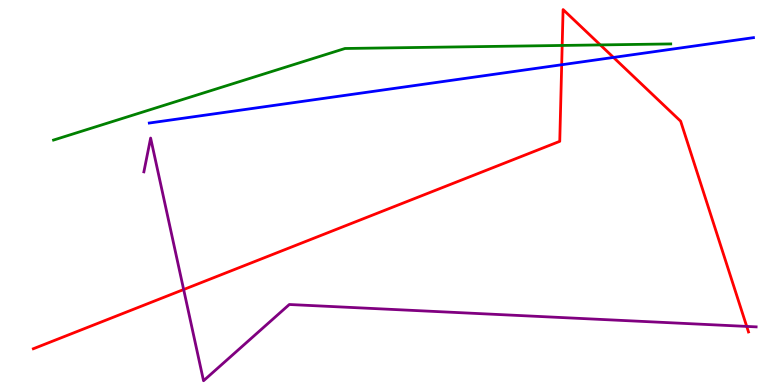[{'lines': ['blue', 'red'], 'intersections': [{'x': 7.25, 'y': 8.32}, {'x': 7.92, 'y': 8.51}]}, {'lines': ['green', 'red'], 'intersections': [{'x': 7.25, 'y': 8.82}, {'x': 7.75, 'y': 8.83}]}, {'lines': ['purple', 'red'], 'intersections': [{'x': 2.37, 'y': 2.48}, {'x': 9.64, 'y': 1.52}]}, {'lines': ['blue', 'green'], 'intersections': []}, {'lines': ['blue', 'purple'], 'intersections': []}, {'lines': ['green', 'purple'], 'intersections': []}]